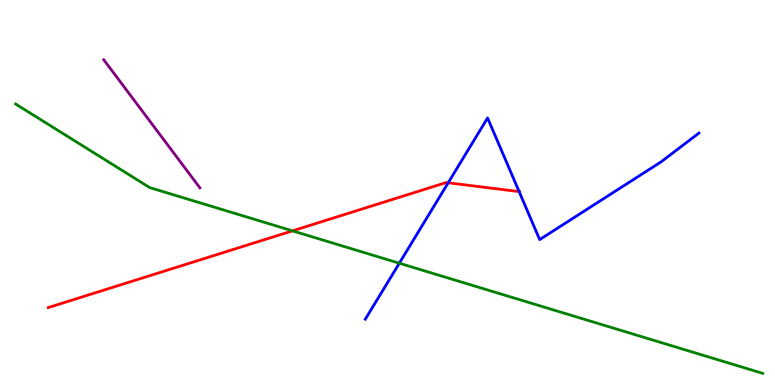[{'lines': ['blue', 'red'], 'intersections': [{'x': 5.78, 'y': 5.25}, {'x': 6.7, 'y': 5.02}]}, {'lines': ['green', 'red'], 'intersections': [{'x': 3.77, 'y': 4.0}]}, {'lines': ['purple', 'red'], 'intersections': []}, {'lines': ['blue', 'green'], 'intersections': [{'x': 5.15, 'y': 3.16}]}, {'lines': ['blue', 'purple'], 'intersections': []}, {'lines': ['green', 'purple'], 'intersections': []}]